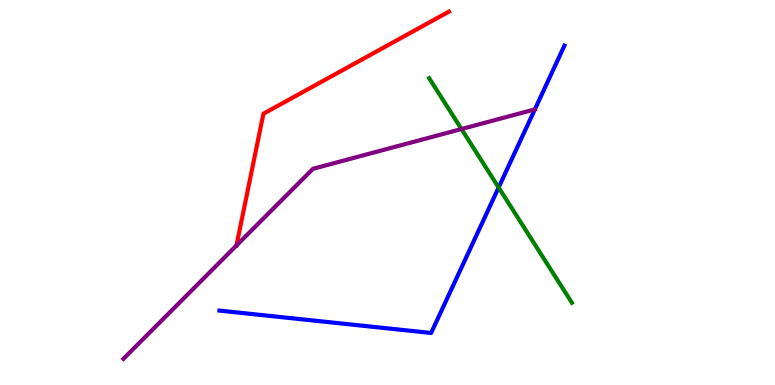[{'lines': ['blue', 'red'], 'intersections': []}, {'lines': ['green', 'red'], 'intersections': []}, {'lines': ['purple', 'red'], 'intersections': [{'x': 3.05, 'y': 3.62}]}, {'lines': ['blue', 'green'], 'intersections': [{'x': 6.43, 'y': 5.13}]}, {'lines': ['blue', 'purple'], 'intersections': [{'x': 6.9, 'y': 7.16}]}, {'lines': ['green', 'purple'], 'intersections': [{'x': 5.95, 'y': 6.65}]}]